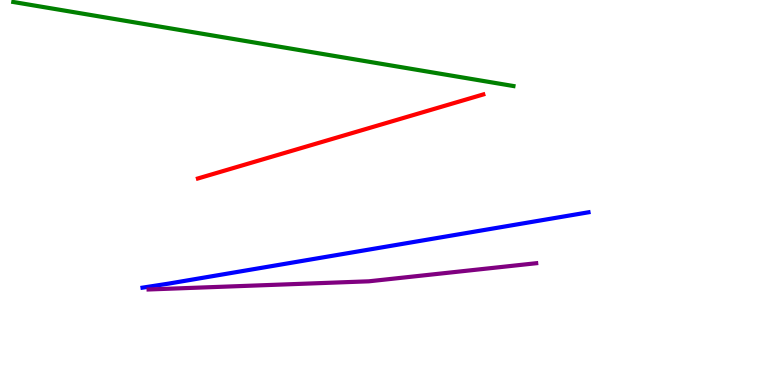[{'lines': ['blue', 'red'], 'intersections': []}, {'lines': ['green', 'red'], 'intersections': []}, {'lines': ['purple', 'red'], 'intersections': []}, {'lines': ['blue', 'green'], 'intersections': []}, {'lines': ['blue', 'purple'], 'intersections': []}, {'lines': ['green', 'purple'], 'intersections': []}]